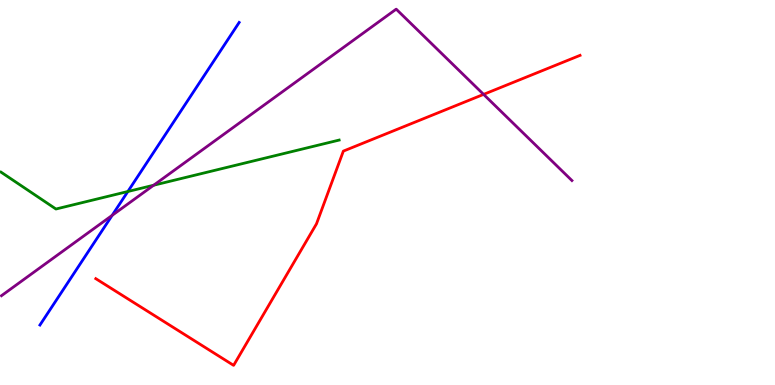[{'lines': ['blue', 'red'], 'intersections': []}, {'lines': ['green', 'red'], 'intersections': []}, {'lines': ['purple', 'red'], 'intersections': [{'x': 6.24, 'y': 7.55}]}, {'lines': ['blue', 'green'], 'intersections': [{'x': 1.65, 'y': 5.03}]}, {'lines': ['blue', 'purple'], 'intersections': [{'x': 1.45, 'y': 4.41}]}, {'lines': ['green', 'purple'], 'intersections': [{'x': 1.98, 'y': 5.19}]}]